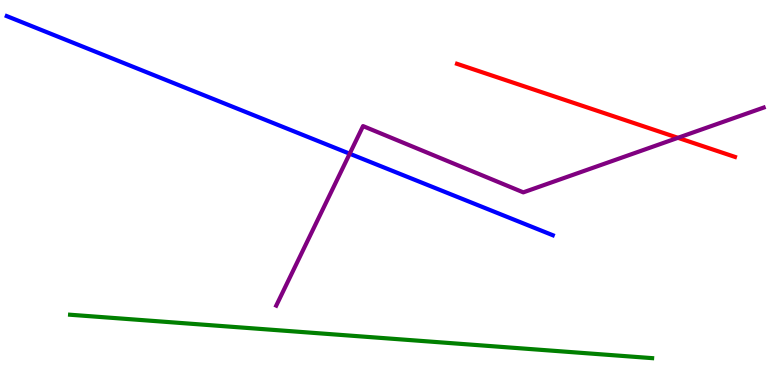[{'lines': ['blue', 'red'], 'intersections': []}, {'lines': ['green', 'red'], 'intersections': []}, {'lines': ['purple', 'red'], 'intersections': [{'x': 8.75, 'y': 6.42}]}, {'lines': ['blue', 'green'], 'intersections': []}, {'lines': ['blue', 'purple'], 'intersections': [{'x': 4.51, 'y': 6.01}]}, {'lines': ['green', 'purple'], 'intersections': []}]